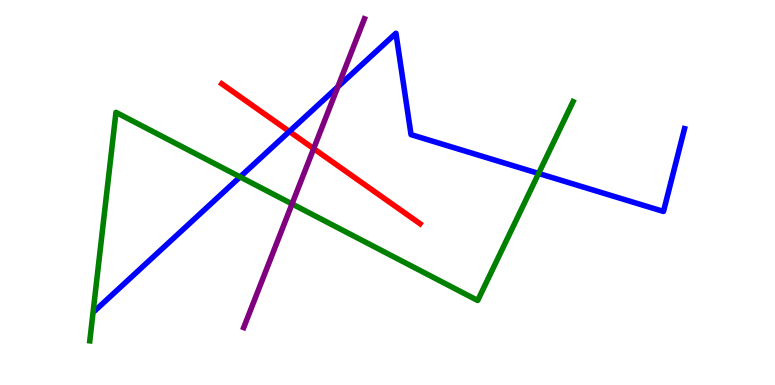[{'lines': ['blue', 'red'], 'intersections': [{'x': 3.73, 'y': 6.58}]}, {'lines': ['green', 'red'], 'intersections': []}, {'lines': ['purple', 'red'], 'intersections': [{'x': 4.05, 'y': 6.14}]}, {'lines': ['blue', 'green'], 'intersections': [{'x': 3.1, 'y': 5.41}, {'x': 6.95, 'y': 5.49}]}, {'lines': ['blue', 'purple'], 'intersections': [{'x': 4.36, 'y': 7.74}]}, {'lines': ['green', 'purple'], 'intersections': [{'x': 3.77, 'y': 4.7}]}]